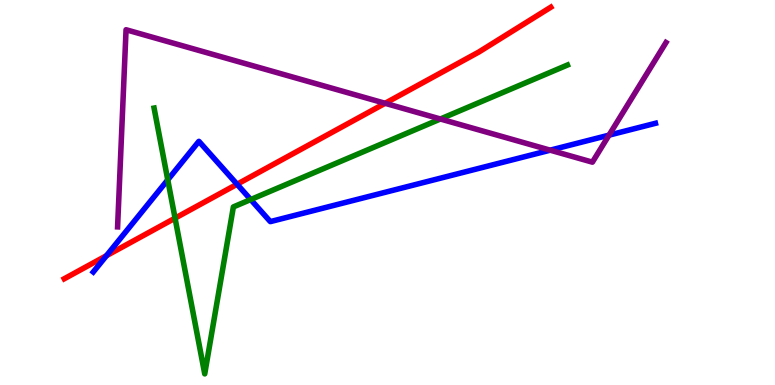[{'lines': ['blue', 'red'], 'intersections': [{'x': 1.37, 'y': 3.36}, {'x': 3.06, 'y': 5.21}]}, {'lines': ['green', 'red'], 'intersections': [{'x': 2.26, 'y': 4.33}]}, {'lines': ['purple', 'red'], 'intersections': [{'x': 4.97, 'y': 7.32}]}, {'lines': ['blue', 'green'], 'intersections': [{'x': 2.16, 'y': 5.33}, {'x': 3.23, 'y': 4.82}]}, {'lines': ['blue', 'purple'], 'intersections': [{'x': 7.1, 'y': 6.1}, {'x': 7.86, 'y': 6.49}]}, {'lines': ['green', 'purple'], 'intersections': [{'x': 5.68, 'y': 6.91}]}]